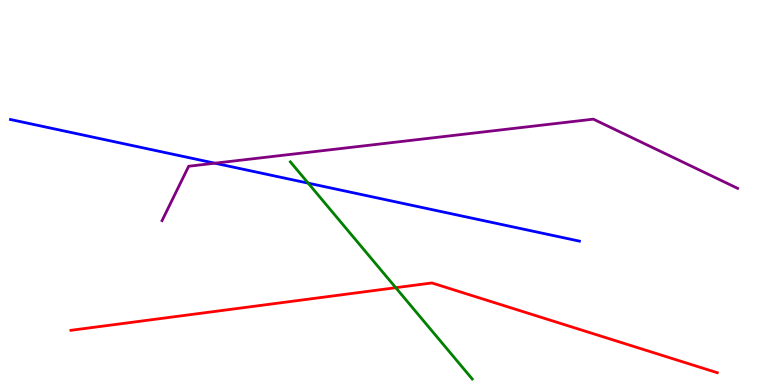[{'lines': ['blue', 'red'], 'intersections': []}, {'lines': ['green', 'red'], 'intersections': [{'x': 5.11, 'y': 2.53}]}, {'lines': ['purple', 'red'], 'intersections': []}, {'lines': ['blue', 'green'], 'intersections': [{'x': 3.98, 'y': 5.24}]}, {'lines': ['blue', 'purple'], 'intersections': [{'x': 2.77, 'y': 5.76}]}, {'lines': ['green', 'purple'], 'intersections': []}]